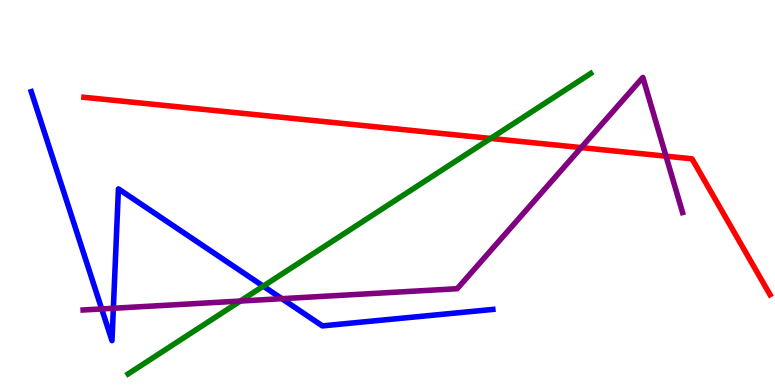[{'lines': ['blue', 'red'], 'intersections': []}, {'lines': ['green', 'red'], 'intersections': [{'x': 6.33, 'y': 6.4}]}, {'lines': ['purple', 'red'], 'intersections': [{'x': 7.5, 'y': 6.17}, {'x': 8.59, 'y': 5.94}]}, {'lines': ['blue', 'green'], 'intersections': [{'x': 3.4, 'y': 2.57}]}, {'lines': ['blue', 'purple'], 'intersections': [{'x': 1.31, 'y': 1.98}, {'x': 1.46, 'y': 1.99}, {'x': 3.64, 'y': 2.24}]}, {'lines': ['green', 'purple'], 'intersections': [{'x': 3.1, 'y': 2.18}]}]